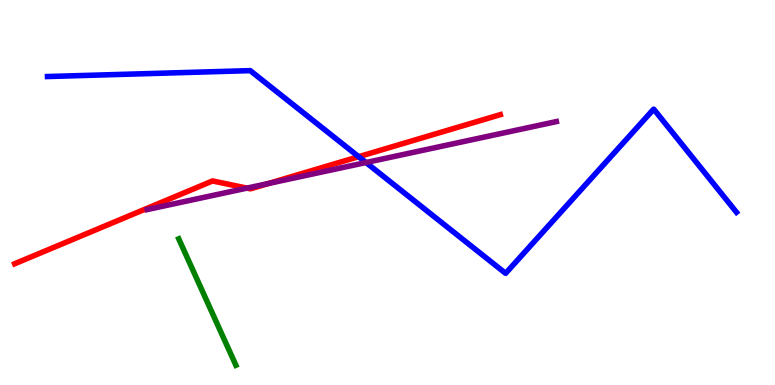[{'lines': ['blue', 'red'], 'intersections': [{'x': 4.63, 'y': 5.93}]}, {'lines': ['green', 'red'], 'intersections': []}, {'lines': ['purple', 'red'], 'intersections': [{'x': 3.19, 'y': 5.11}, {'x': 3.46, 'y': 5.23}]}, {'lines': ['blue', 'green'], 'intersections': []}, {'lines': ['blue', 'purple'], 'intersections': [{'x': 4.72, 'y': 5.78}]}, {'lines': ['green', 'purple'], 'intersections': []}]